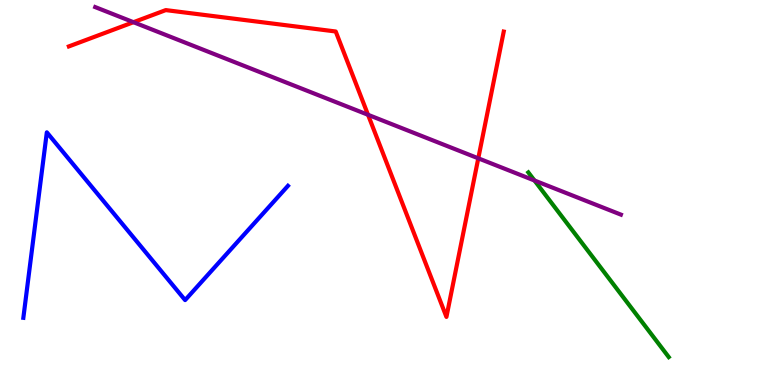[{'lines': ['blue', 'red'], 'intersections': []}, {'lines': ['green', 'red'], 'intersections': []}, {'lines': ['purple', 'red'], 'intersections': [{'x': 1.72, 'y': 9.42}, {'x': 4.75, 'y': 7.02}, {'x': 6.17, 'y': 5.89}]}, {'lines': ['blue', 'green'], 'intersections': []}, {'lines': ['blue', 'purple'], 'intersections': []}, {'lines': ['green', 'purple'], 'intersections': [{'x': 6.9, 'y': 5.31}]}]